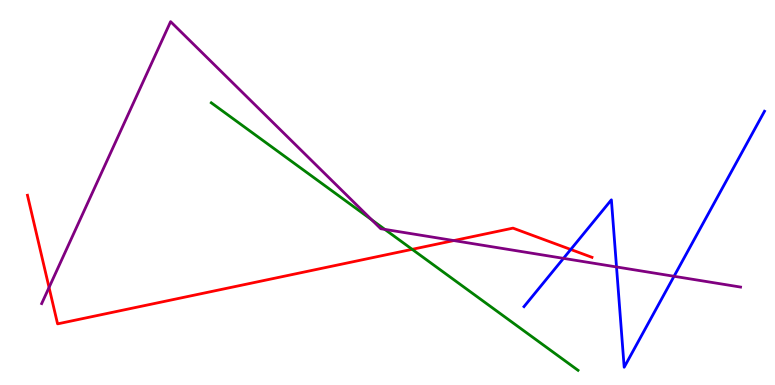[{'lines': ['blue', 'red'], 'intersections': [{'x': 7.36, 'y': 3.52}]}, {'lines': ['green', 'red'], 'intersections': [{'x': 5.32, 'y': 3.52}]}, {'lines': ['purple', 'red'], 'intersections': [{'x': 0.633, 'y': 2.53}, {'x': 5.86, 'y': 3.75}]}, {'lines': ['blue', 'green'], 'intersections': []}, {'lines': ['blue', 'purple'], 'intersections': [{'x': 7.27, 'y': 3.29}, {'x': 7.95, 'y': 3.07}, {'x': 8.7, 'y': 2.82}]}, {'lines': ['green', 'purple'], 'intersections': [{'x': 4.8, 'y': 4.29}, {'x': 4.97, 'y': 4.04}]}]